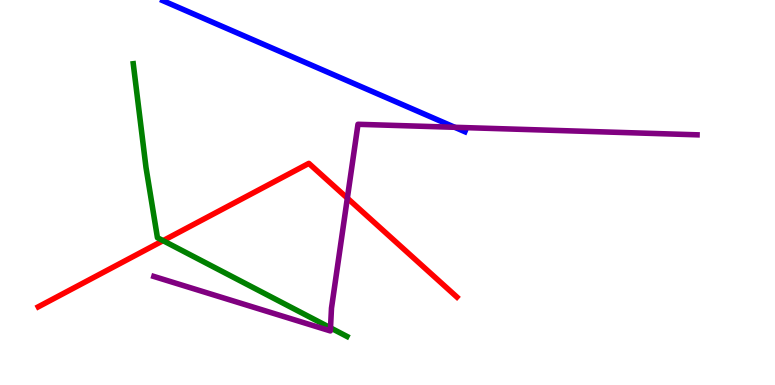[{'lines': ['blue', 'red'], 'intersections': []}, {'lines': ['green', 'red'], 'intersections': [{'x': 2.1, 'y': 3.75}]}, {'lines': ['purple', 'red'], 'intersections': [{'x': 4.48, 'y': 4.85}]}, {'lines': ['blue', 'green'], 'intersections': []}, {'lines': ['blue', 'purple'], 'intersections': [{'x': 5.87, 'y': 6.69}]}, {'lines': ['green', 'purple'], 'intersections': [{'x': 4.26, 'y': 1.48}]}]